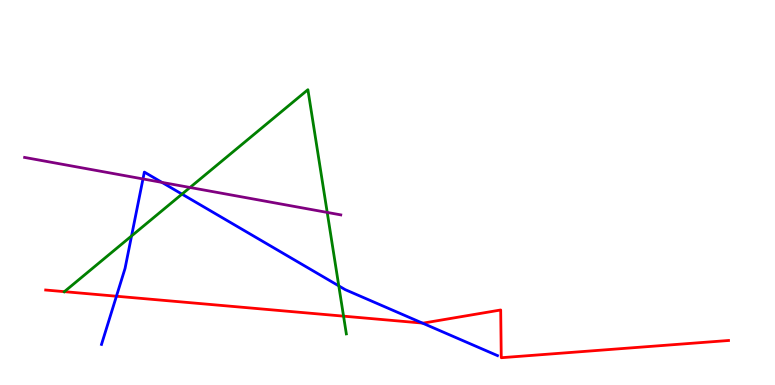[{'lines': ['blue', 'red'], 'intersections': [{'x': 1.5, 'y': 2.31}, {'x': 5.45, 'y': 1.61}]}, {'lines': ['green', 'red'], 'intersections': [{'x': 0.831, 'y': 2.42}, {'x': 4.43, 'y': 1.79}]}, {'lines': ['purple', 'red'], 'intersections': []}, {'lines': ['blue', 'green'], 'intersections': [{'x': 1.7, 'y': 3.87}, {'x': 2.35, 'y': 4.96}, {'x': 4.37, 'y': 2.57}]}, {'lines': ['blue', 'purple'], 'intersections': [{'x': 1.84, 'y': 5.35}, {'x': 2.09, 'y': 5.26}]}, {'lines': ['green', 'purple'], 'intersections': [{'x': 2.45, 'y': 5.13}, {'x': 4.22, 'y': 4.48}]}]